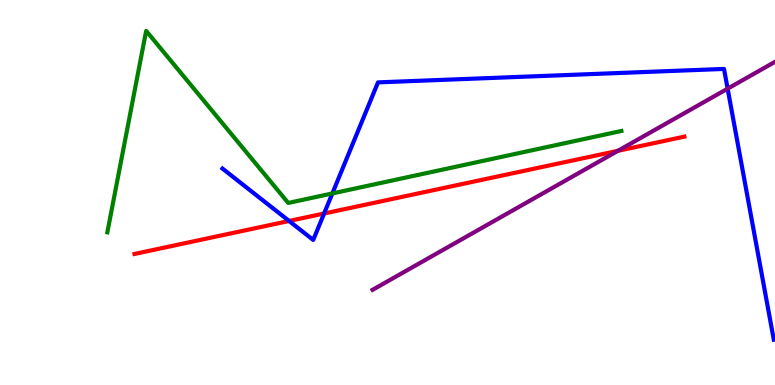[{'lines': ['blue', 'red'], 'intersections': [{'x': 3.73, 'y': 4.26}, {'x': 4.18, 'y': 4.45}]}, {'lines': ['green', 'red'], 'intersections': []}, {'lines': ['purple', 'red'], 'intersections': [{'x': 7.97, 'y': 6.08}]}, {'lines': ['blue', 'green'], 'intersections': [{'x': 4.29, 'y': 4.98}]}, {'lines': ['blue', 'purple'], 'intersections': [{'x': 9.39, 'y': 7.7}]}, {'lines': ['green', 'purple'], 'intersections': []}]